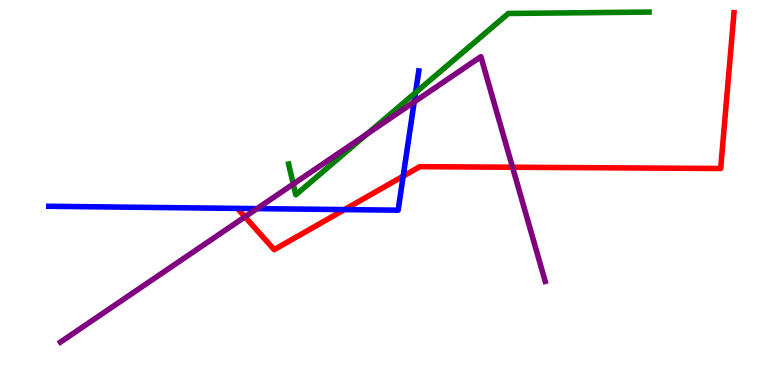[{'lines': ['blue', 'red'], 'intersections': [{'x': 4.45, 'y': 4.56}, {'x': 5.2, 'y': 5.42}]}, {'lines': ['green', 'red'], 'intersections': []}, {'lines': ['purple', 'red'], 'intersections': [{'x': 3.16, 'y': 4.37}, {'x': 6.61, 'y': 5.66}]}, {'lines': ['blue', 'green'], 'intersections': [{'x': 5.36, 'y': 7.59}]}, {'lines': ['blue', 'purple'], 'intersections': [{'x': 3.32, 'y': 4.58}, {'x': 5.34, 'y': 7.35}]}, {'lines': ['green', 'purple'], 'intersections': [{'x': 3.78, 'y': 5.22}, {'x': 4.74, 'y': 6.53}]}]